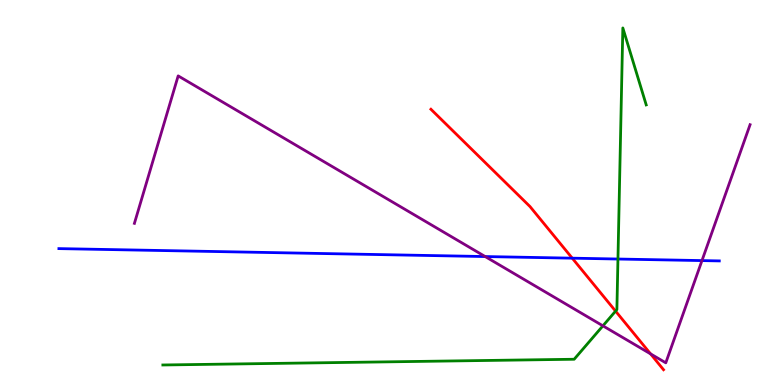[{'lines': ['blue', 'red'], 'intersections': [{'x': 7.38, 'y': 3.29}]}, {'lines': ['green', 'red'], 'intersections': [{'x': 7.94, 'y': 1.92}]}, {'lines': ['purple', 'red'], 'intersections': [{'x': 8.39, 'y': 0.809}]}, {'lines': ['blue', 'green'], 'intersections': [{'x': 7.97, 'y': 3.27}]}, {'lines': ['blue', 'purple'], 'intersections': [{'x': 6.26, 'y': 3.34}, {'x': 9.06, 'y': 3.23}]}, {'lines': ['green', 'purple'], 'intersections': [{'x': 7.78, 'y': 1.54}]}]